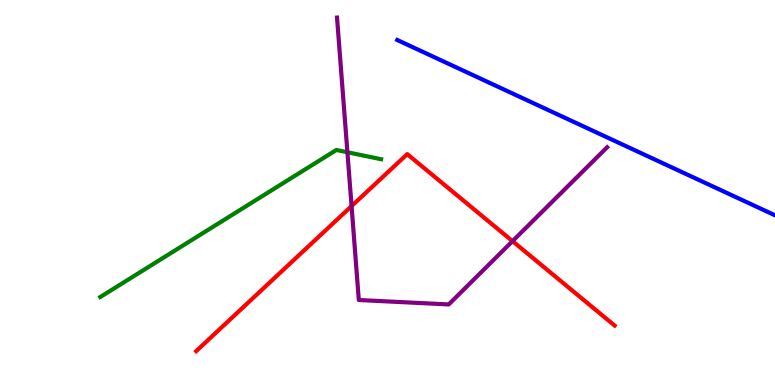[{'lines': ['blue', 'red'], 'intersections': []}, {'lines': ['green', 'red'], 'intersections': []}, {'lines': ['purple', 'red'], 'intersections': [{'x': 4.54, 'y': 4.65}, {'x': 6.61, 'y': 3.74}]}, {'lines': ['blue', 'green'], 'intersections': []}, {'lines': ['blue', 'purple'], 'intersections': []}, {'lines': ['green', 'purple'], 'intersections': [{'x': 4.48, 'y': 6.05}]}]